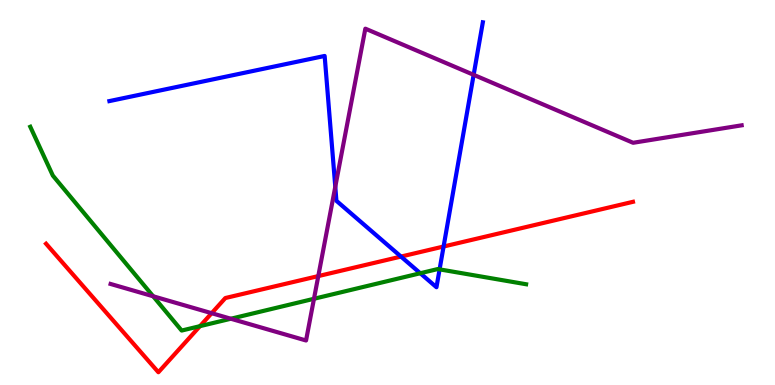[{'lines': ['blue', 'red'], 'intersections': [{'x': 5.17, 'y': 3.34}, {'x': 5.72, 'y': 3.6}]}, {'lines': ['green', 'red'], 'intersections': [{'x': 2.58, 'y': 1.53}]}, {'lines': ['purple', 'red'], 'intersections': [{'x': 2.73, 'y': 1.87}, {'x': 4.11, 'y': 2.83}]}, {'lines': ['blue', 'green'], 'intersections': [{'x': 5.42, 'y': 2.9}, {'x': 5.67, 'y': 3.0}]}, {'lines': ['blue', 'purple'], 'intersections': [{'x': 4.33, 'y': 5.15}, {'x': 6.11, 'y': 8.06}]}, {'lines': ['green', 'purple'], 'intersections': [{'x': 1.98, 'y': 2.3}, {'x': 2.98, 'y': 1.72}, {'x': 4.05, 'y': 2.24}]}]